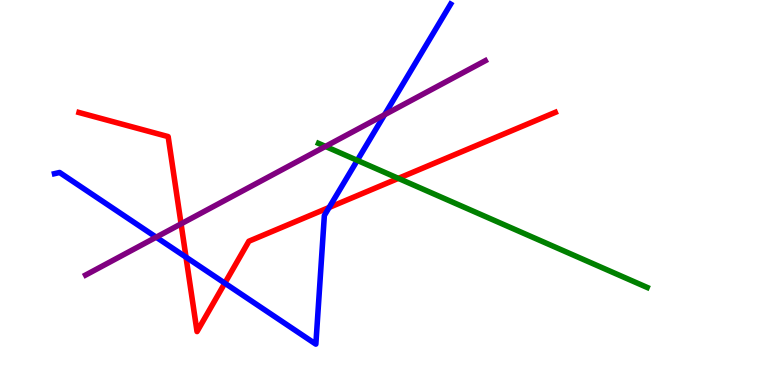[{'lines': ['blue', 'red'], 'intersections': [{'x': 2.4, 'y': 3.32}, {'x': 2.9, 'y': 2.65}, {'x': 4.25, 'y': 4.61}]}, {'lines': ['green', 'red'], 'intersections': [{'x': 5.14, 'y': 5.37}]}, {'lines': ['purple', 'red'], 'intersections': [{'x': 2.34, 'y': 4.19}]}, {'lines': ['blue', 'green'], 'intersections': [{'x': 4.61, 'y': 5.83}]}, {'lines': ['blue', 'purple'], 'intersections': [{'x': 2.02, 'y': 3.84}, {'x': 4.96, 'y': 7.02}]}, {'lines': ['green', 'purple'], 'intersections': [{'x': 4.2, 'y': 6.2}]}]